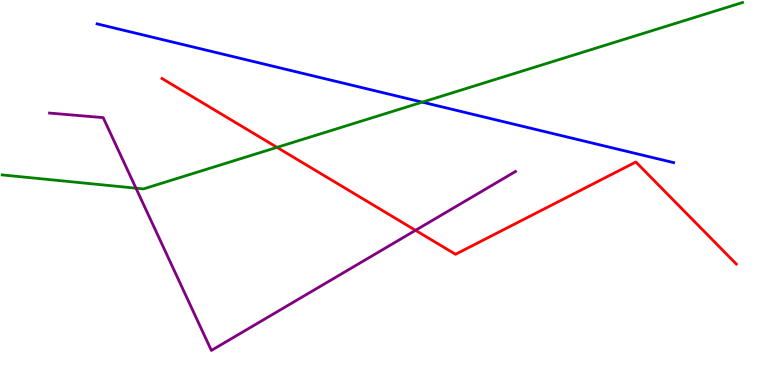[{'lines': ['blue', 'red'], 'intersections': []}, {'lines': ['green', 'red'], 'intersections': [{'x': 3.57, 'y': 6.17}]}, {'lines': ['purple', 'red'], 'intersections': [{'x': 5.36, 'y': 4.02}]}, {'lines': ['blue', 'green'], 'intersections': [{'x': 5.45, 'y': 7.35}]}, {'lines': ['blue', 'purple'], 'intersections': []}, {'lines': ['green', 'purple'], 'intersections': [{'x': 1.75, 'y': 5.11}]}]